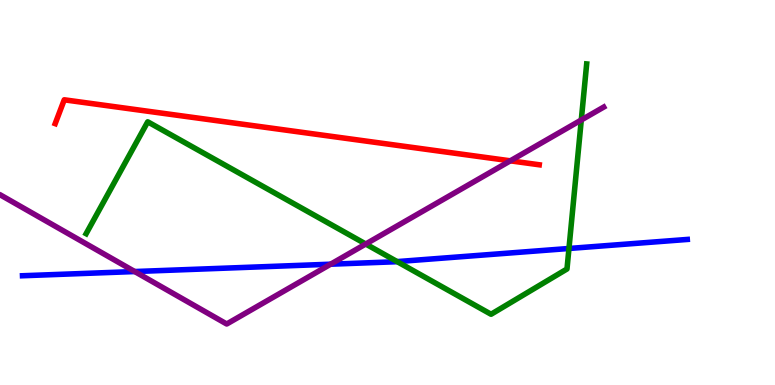[{'lines': ['blue', 'red'], 'intersections': []}, {'lines': ['green', 'red'], 'intersections': []}, {'lines': ['purple', 'red'], 'intersections': [{'x': 6.58, 'y': 5.82}]}, {'lines': ['blue', 'green'], 'intersections': [{'x': 5.12, 'y': 3.21}, {'x': 7.34, 'y': 3.55}]}, {'lines': ['blue', 'purple'], 'intersections': [{'x': 1.74, 'y': 2.95}, {'x': 4.27, 'y': 3.14}]}, {'lines': ['green', 'purple'], 'intersections': [{'x': 4.72, 'y': 3.66}, {'x': 7.5, 'y': 6.88}]}]